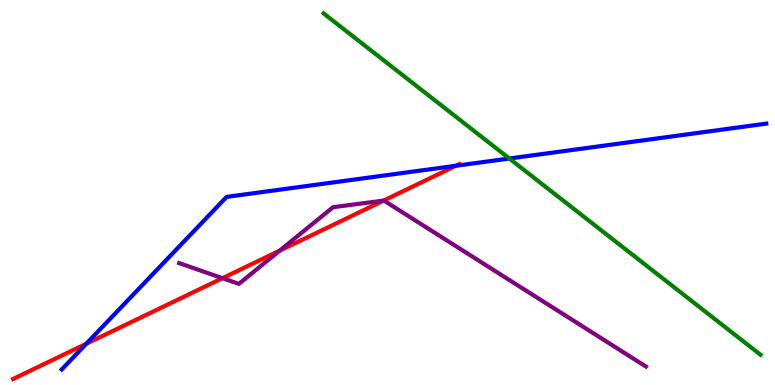[{'lines': ['blue', 'red'], 'intersections': [{'x': 1.11, 'y': 1.07}, {'x': 5.88, 'y': 5.69}]}, {'lines': ['green', 'red'], 'intersections': []}, {'lines': ['purple', 'red'], 'intersections': [{'x': 2.87, 'y': 2.77}, {'x': 3.61, 'y': 3.49}, {'x': 4.95, 'y': 4.79}]}, {'lines': ['blue', 'green'], 'intersections': [{'x': 6.57, 'y': 5.88}]}, {'lines': ['blue', 'purple'], 'intersections': []}, {'lines': ['green', 'purple'], 'intersections': []}]